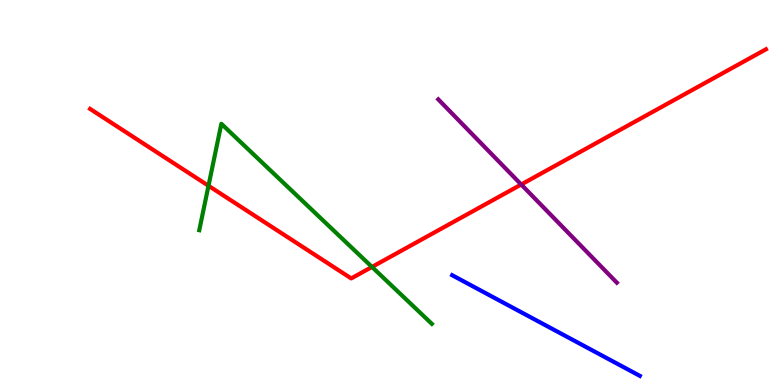[{'lines': ['blue', 'red'], 'intersections': []}, {'lines': ['green', 'red'], 'intersections': [{'x': 2.69, 'y': 5.17}, {'x': 4.8, 'y': 3.07}]}, {'lines': ['purple', 'red'], 'intersections': [{'x': 6.73, 'y': 5.21}]}, {'lines': ['blue', 'green'], 'intersections': []}, {'lines': ['blue', 'purple'], 'intersections': []}, {'lines': ['green', 'purple'], 'intersections': []}]